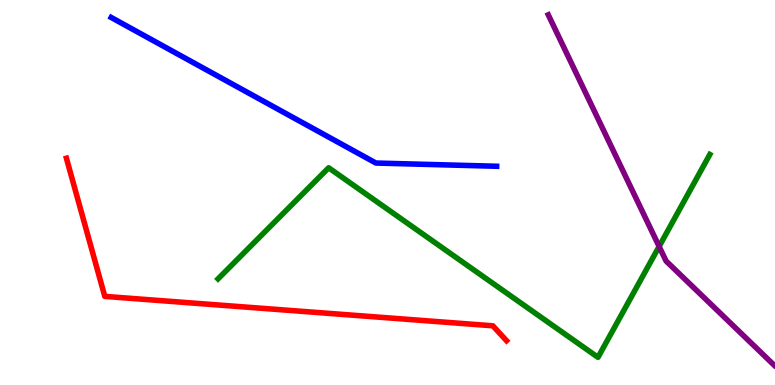[{'lines': ['blue', 'red'], 'intersections': []}, {'lines': ['green', 'red'], 'intersections': []}, {'lines': ['purple', 'red'], 'intersections': []}, {'lines': ['blue', 'green'], 'intersections': []}, {'lines': ['blue', 'purple'], 'intersections': []}, {'lines': ['green', 'purple'], 'intersections': [{'x': 8.5, 'y': 3.6}]}]